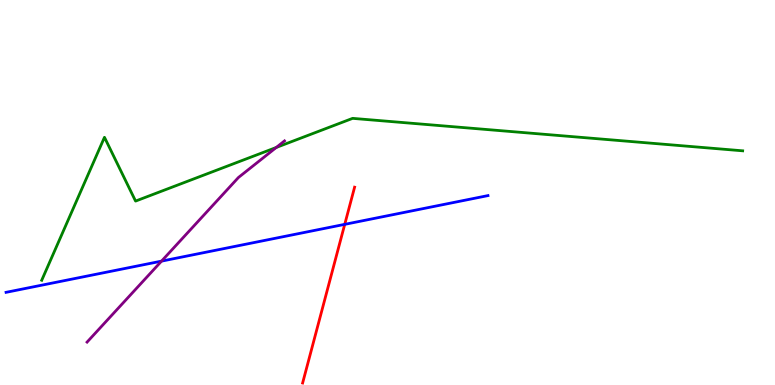[{'lines': ['blue', 'red'], 'intersections': [{'x': 4.45, 'y': 4.17}]}, {'lines': ['green', 'red'], 'intersections': []}, {'lines': ['purple', 'red'], 'intersections': []}, {'lines': ['blue', 'green'], 'intersections': []}, {'lines': ['blue', 'purple'], 'intersections': [{'x': 2.08, 'y': 3.22}]}, {'lines': ['green', 'purple'], 'intersections': [{'x': 3.56, 'y': 6.17}]}]